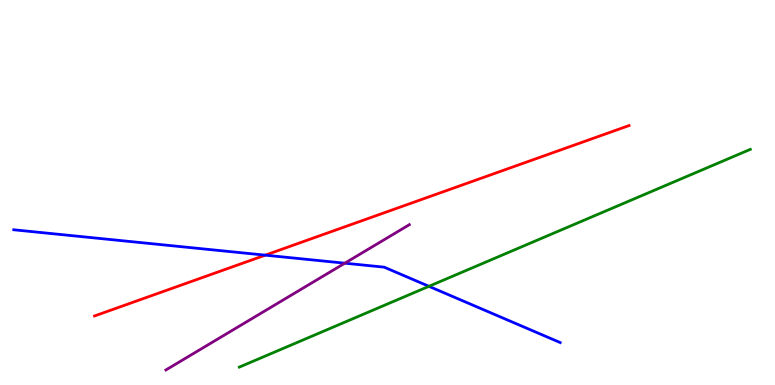[{'lines': ['blue', 'red'], 'intersections': [{'x': 3.42, 'y': 3.37}]}, {'lines': ['green', 'red'], 'intersections': []}, {'lines': ['purple', 'red'], 'intersections': []}, {'lines': ['blue', 'green'], 'intersections': [{'x': 5.53, 'y': 2.56}]}, {'lines': ['blue', 'purple'], 'intersections': [{'x': 4.45, 'y': 3.16}]}, {'lines': ['green', 'purple'], 'intersections': []}]